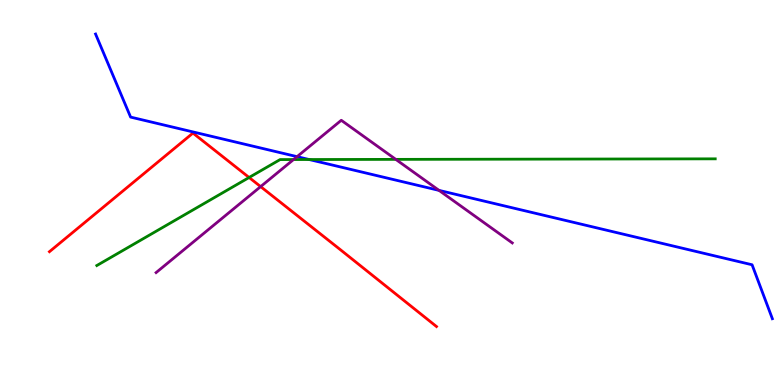[{'lines': ['blue', 'red'], 'intersections': []}, {'lines': ['green', 'red'], 'intersections': [{'x': 3.21, 'y': 5.39}]}, {'lines': ['purple', 'red'], 'intersections': [{'x': 3.36, 'y': 5.15}]}, {'lines': ['blue', 'green'], 'intersections': [{'x': 3.99, 'y': 5.86}]}, {'lines': ['blue', 'purple'], 'intersections': [{'x': 3.83, 'y': 5.93}, {'x': 5.66, 'y': 5.06}]}, {'lines': ['green', 'purple'], 'intersections': [{'x': 3.79, 'y': 5.86}, {'x': 5.11, 'y': 5.86}]}]